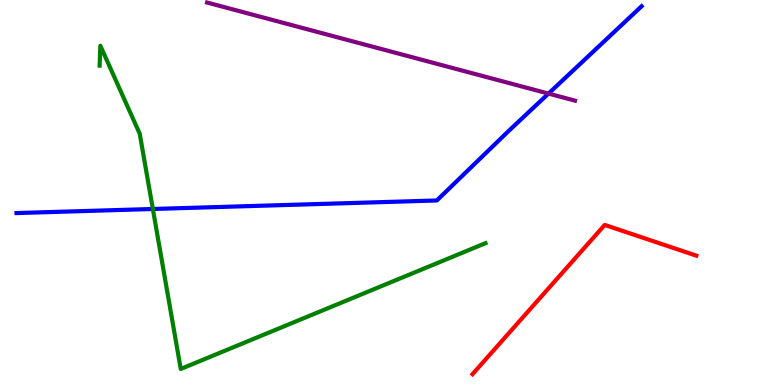[{'lines': ['blue', 'red'], 'intersections': []}, {'lines': ['green', 'red'], 'intersections': []}, {'lines': ['purple', 'red'], 'intersections': []}, {'lines': ['blue', 'green'], 'intersections': [{'x': 1.97, 'y': 4.57}]}, {'lines': ['blue', 'purple'], 'intersections': [{'x': 7.08, 'y': 7.57}]}, {'lines': ['green', 'purple'], 'intersections': []}]